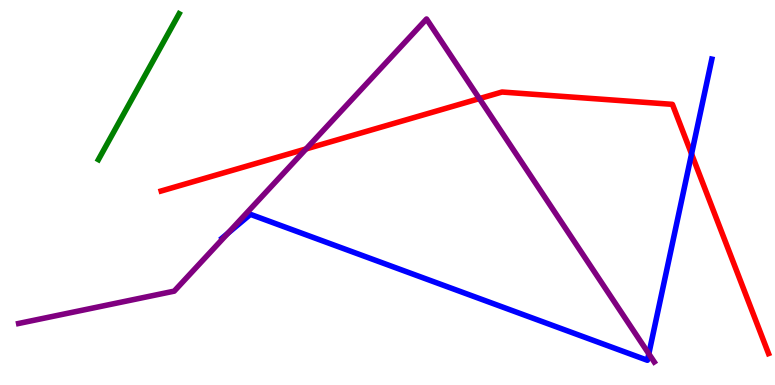[{'lines': ['blue', 'red'], 'intersections': [{'x': 8.92, 'y': 6.0}]}, {'lines': ['green', 'red'], 'intersections': []}, {'lines': ['purple', 'red'], 'intersections': [{'x': 3.95, 'y': 6.13}, {'x': 6.19, 'y': 7.44}]}, {'lines': ['blue', 'green'], 'intersections': []}, {'lines': ['blue', 'purple'], 'intersections': [{'x': 2.94, 'y': 3.94}, {'x': 8.37, 'y': 0.811}]}, {'lines': ['green', 'purple'], 'intersections': []}]